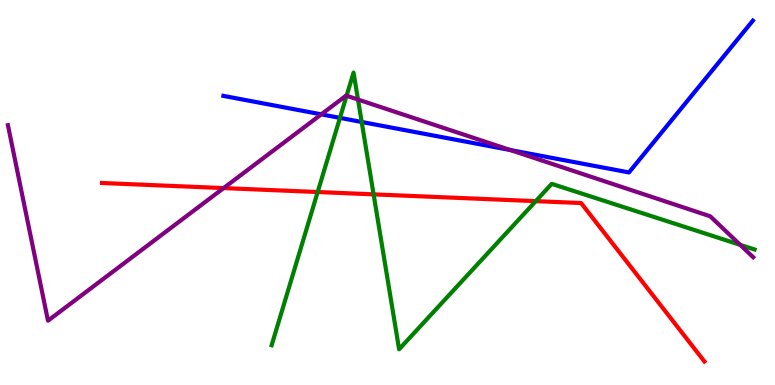[{'lines': ['blue', 'red'], 'intersections': []}, {'lines': ['green', 'red'], 'intersections': [{'x': 4.1, 'y': 5.01}, {'x': 4.82, 'y': 4.95}, {'x': 6.91, 'y': 4.78}]}, {'lines': ['purple', 'red'], 'intersections': [{'x': 2.89, 'y': 5.11}]}, {'lines': ['blue', 'green'], 'intersections': [{'x': 4.39, 'y': 6.94}, {'x': 4.67, 'y': 6.83}]}, {'lines': ['blue', 'purple'], 'intersections': [{'x': 4.15, 'y': 7.03}, {'x': 6.59, 'y': 6.1}]}, {'lines': ['green', 'purple'], 'intersections': [{'x': 4.47, 'y': 7.51}, {'x': 4.62, 'y': 7.41}, {'x': 9.55, 'y': 3.64}]}]